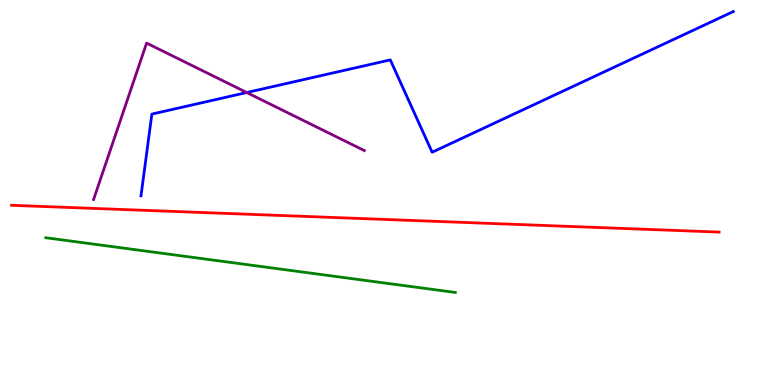[{'lines': ['blue', 'red'], 'intersections': []}, {'lines': ['green', 'red'], 'intersections': []}, {'lines': ['purple', 'red'], 'intersections': []}, {'lines': ['blue', 'green'], 'intersections': []}, {'lines': ['blue', 'purple'], 'intersections': [{'x': 3.18, 'y': 7.6}]}, {'lines': ['green', 'purple'], 'intersections': []}]